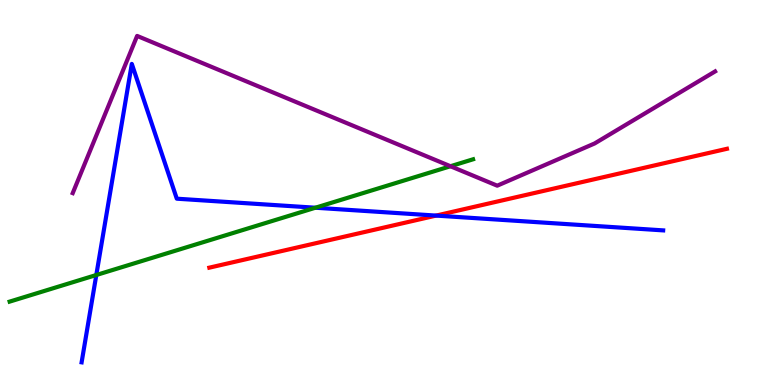[{'lines': ['blue', 'red'], 'intersections': [{'x': 5.63, 'y': 4.4}]}, {'lines': ['green', 'red'], 'intersections': []}, {'lines': ['purple', 'red'], 'intersections': []}, {'lines': ['blue', 'green'], 'intersections': [{'x': 1.24, 'y': 2.86}, {'x': 4.07, 'y': 4.6}]}, {'lines': ['blue', 'purple'], 'intersections': []}, {'lines': ['green', 'purple'], 'intersections': [{'x': 5.81, 'y': 5.68}]}]